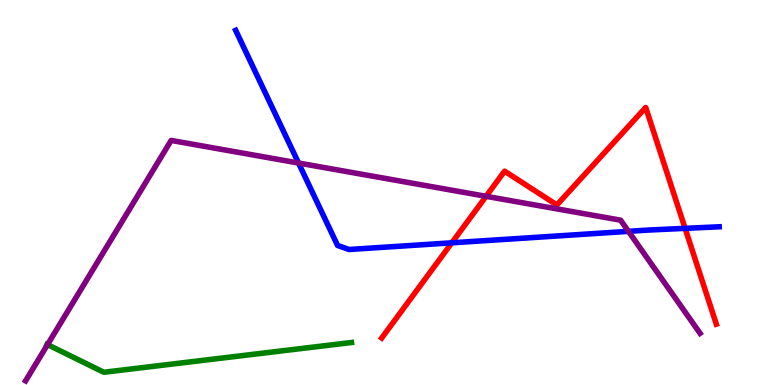[{'lines': ['blue', 'red'], 'intersections': [{'x': 5.83, 'y': 3.69}, {'x': 8.84, 'y': 4.07}]}, {'lines': ['green', 'red'], 'intersections': []}, {'lines': ['purple', 'red'], 'intersections': [{'x': 6.27, 'y': 4.9}]}, {'lines': ['blue', 'green'], 'intersections': []}, {'lines': ['blue', 'purple'], 'intersections': [{'x': 3.85, 'y': 5.77}, {'x': 8.11, 'y': 3.99}]}, {'lines': ['green', 'purple'], 'intersections': [{'x': 0.613, 'y': 1.05}]}]